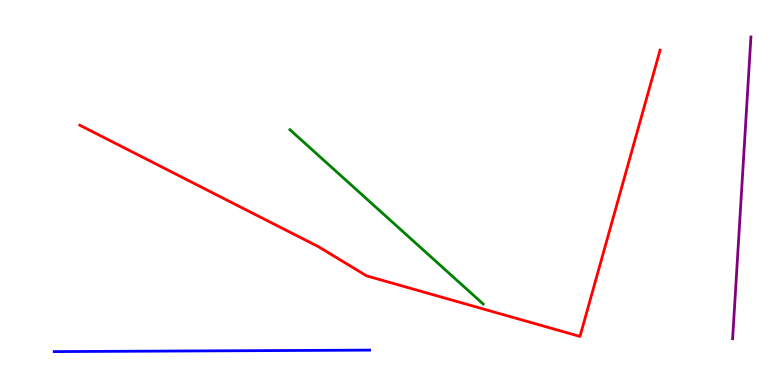[{'lines': ['blue', 'red'], 'intersections': []}, {'lines': ['green', 'red'], 'intersections': []}, {'lines': ['purple', 'red'], 'intersections': []}, {'lines': ['blue', 'green'], 'intersections': []}, {'lines': ['blue', 'purple'], 'intersections': []}, {'lines': ['green', 'purple'], 'intersections': []}]